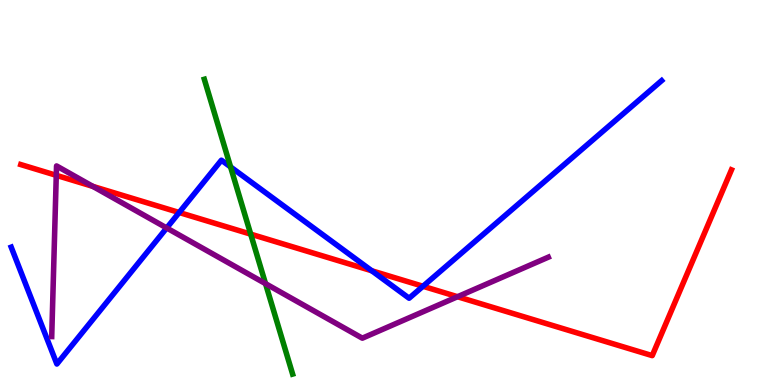[{'lines': ['blue', 'red'], 'intersections': [{'x': 2.31, 'y': 4.48}, {'x': 4.8, 'y': 2.97}, {'x': 5.46, 'y': 2.56}]}, {'lines': ['green', 'red'], 'intersections': [{'x': 3.23, 'y': 3.92}]}, {'lines': ['purple', 'red'], 'intersections': [{'x': 0.726, 'y': 5.45}, {'x': 1.2, 'y': 5.16}, {'x': 5.9, 'y': 2.29}]}, {'lines': ['blue', 'green'], 'intersections': [{'x': 2.98, 'y': 5.66}]}, {'lines': ['blue', 'purple'], 'intersections': [{'x': 2.15, 'y': 4.08}]}, {'lines': ['green', 'purple'], 'intersections': [{'x': 3.43, 'y': 2.63}]}]